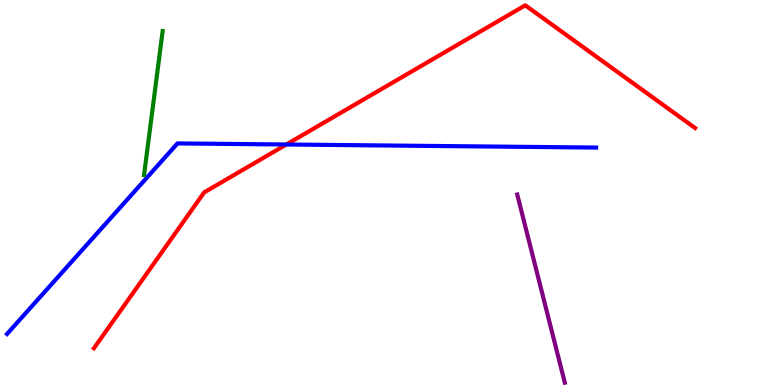[{'lines': ['blue', 'red'], 'intersections': [{'x': 3.69, 'y': 6.25}]}, {'lines': ['green', 'red'], 'intersections': []}, {'lines': ['purple', 'red'], 'intersections': []}, {'lines': ['blue', 'green'], 'intersections': []}, {'lines': ['blue', 'purple'], 'intersections': []}, {'lines': ['green', 'purple'], 'intersections': []}]